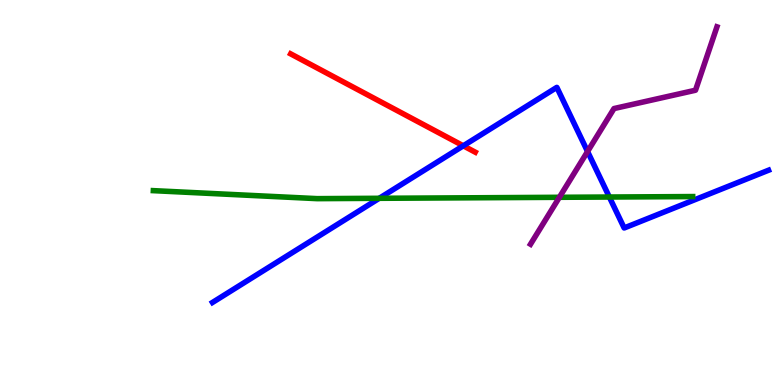[{'lines': ['blue', 'red'], 'intersections': [{'x': 5.98, 'y': 6.21}]}, {'lines': ['green', 'red'], 'intersections': []}, {'lines': ['purple', 'red'], 'intersections': []}, {'lines': ['blue', 'green'], 'intersections': [{'x': 4.89, 'y': 4.85}, {'x': 7.86, 'y': 4.88}]}, {'lines': ['blue', 'purple'], 'intersections': [{'x': 7.58, 'y': 6.06}]}, {'lines': ['green', 'purple'], 'intersections': [{'x': 7.22, 'y': 4.88}]}]